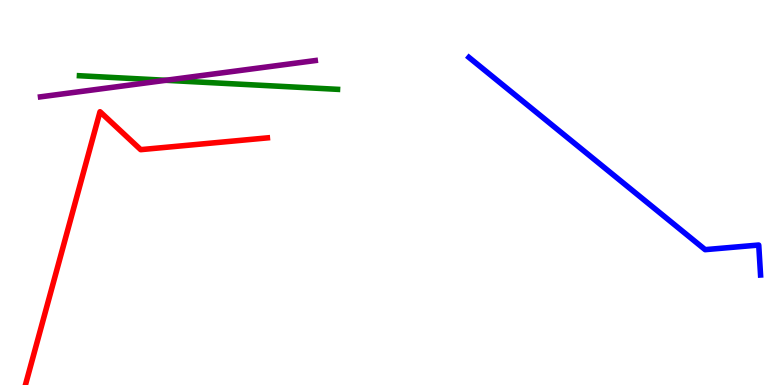[{'lines': ['blue', 'red'], 'intersections': []}, {'lines': ['green', 'red'], 'intersections': []}, {'lines': ['purple', 'red'], 'intersections': []}, {'lines': ['blue', 'green'], 'intersections': []}, {'lines': ['blue', 'purple'], 'intersections': []}, {'lines': ['green', 'purple'], 'intersections': [{'x': 2.14, 'y': 7.91}]}]